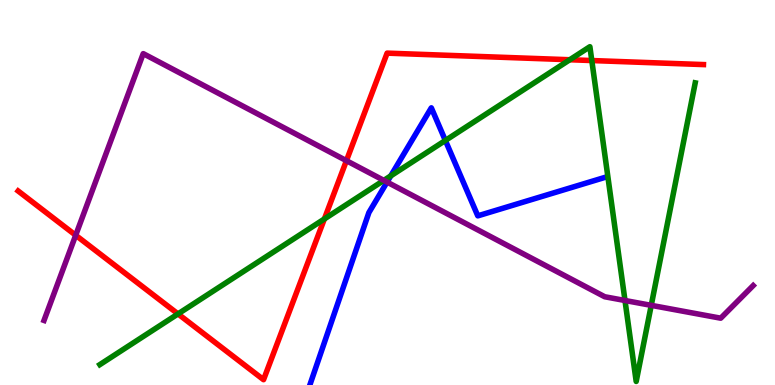[{'lines': ['blue', 'red'], 'intersections': []}, {'lines': ['green', 'red'], 'intersections': [{'x': 2.3, 'y': 1.85}, {'x': 4.19, 'y': 4.31}, {'x': 7.35, 'y': 8.45}, {'x': 7.64, 'y': 8.43}]}, {'lines': ['purple', 'red'], 'intersections': [{'x': 0.977, 'y': 3.89}, {'x': 4.47, 'y': 5.83}]}, {'lines': ['blue', 'green'], 'intersections': [{'x': 5.04, 'y': 5.43}, {'x': 5.75, 'y': 6.35}]}, {'lines': ['blue', 'purple'], 'intersections': [{'x': 4.99, 'y': 5.27}]}, {'lines': ['green', 'purple'], 'intersections': [{'x': 4.95, 'y': 5.31}, {'x': 8.06, 'y': 2.19}, {'x': 8.4, 'y': 2.07}]}]